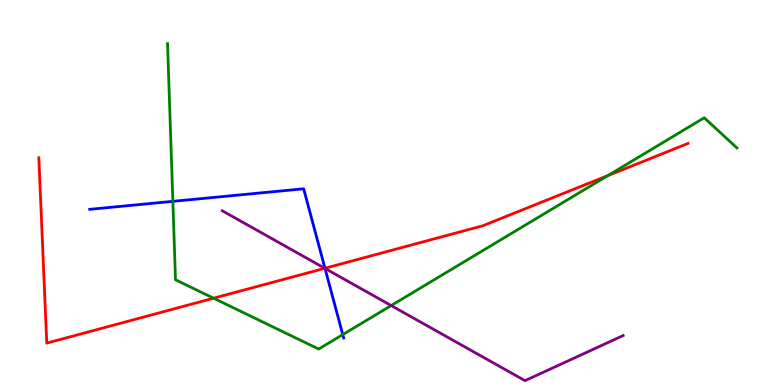[{'lines': ['blue', 'red'], 'intersections': [{'x': 4.19, 'y': 3.03}]}, {'lines': ['green', 'red'], 'intersections': [{'x': 2.76, 'y': 2.25}, {'x': 7.84, 'y': 5.44}]}, {'lines': ['purple', 'red'], 'intersections': [{'x': 4.19, 'y': 3.03}]}, {'lines': ['blue', 'green'], 'intersections': [{'x': 2.23, 'y': 4.77}, {'x': 4.42, 'y': 1.31}]}, {'lines': ['blue', 'purple'], 'intersections': [{'x': 4.19, 'y': 3.03}]}, {'lines': ['green', 'purple'], 'intersections': [{'x': 5.05, 'y': 2.06}]}]